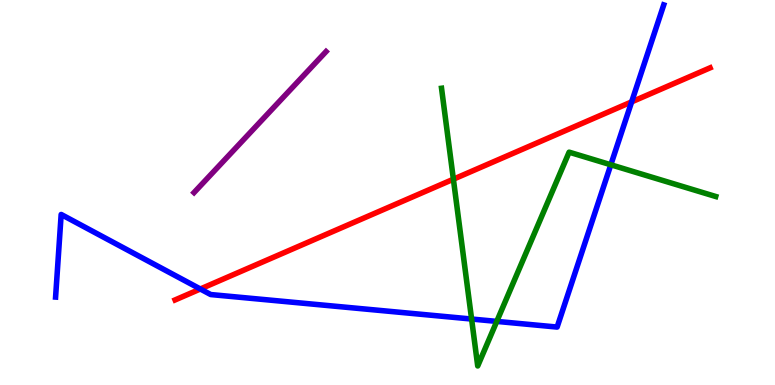[{'lines': ['blue', 'red'], 'intersections': [{'x': 2.58, 'y': 2.49}, {'x': 8.15, 'y': 7.35}]}, {'lines': ['green', 'red'], 'intersections': [{'x': 5.85, 'y': 5.35}]}, {'lines': ['purple', 'red'], 'intersections': []}, {'lines': ['blue', 'green'], 'intersections': [{'x': 6.09, 'y': 1.71}, {'x': 6.41, 'y': 1.65}, {'x': 7.88, 'y': 5.72}]}, {'lines': ['blue', 'purple'], 'intersections': []}, {'lines': ['green', 'purple'], 'intersections': []}]